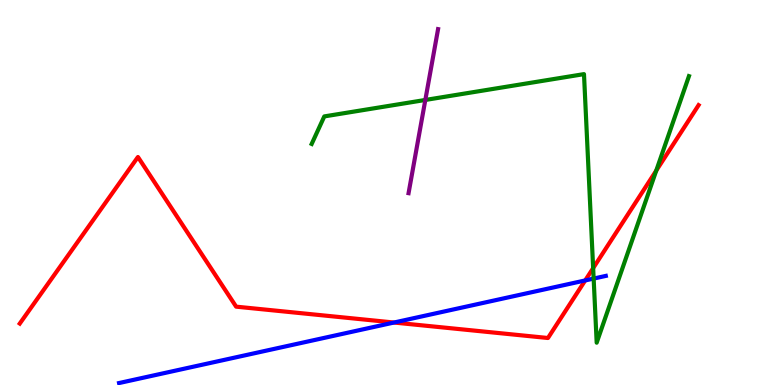[{'lines': ['blue', 'red'], 'intersections': [{'x': 5.08, 'y': 1.62}, {'x': 7.55, 'y': 2.72}]}, {'lines': ['green', 'red'], 'intersections': [{'x': 7.65, 'y': 3.04}, {'x': 8.47, 'y': 5.57}]}, {'lines': ['purple', 'red'], 'intersections': []}, {'lines': ['blue', 'green'], 'intersections': [{'x': 7.66, 'y': 2.76}]}, {'lines': ['blue', 'purple'], 'intersections': []}, {'lines': ['green', 'purple'], 'intersections': [{'x': 5.49, 'y': 7.4}]}]